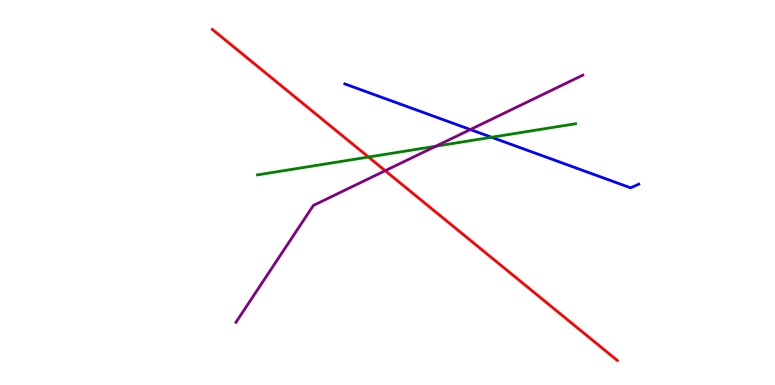[{'lines': ['blue', 'red'], 'intersections': []}, {'lines': ['green', 'red'], 'intersections': [{'x': 4.75, 'y': 5.92}]}, {'lines': ['purple', 'red'], 'intersections': [{'x': 4.97, 'y': 5.57}]}, {'lines': ['blue', 'green'], 'intersections': [{'x': 6.34, 'y': 6.43}]}, {'lines': ['blue', 'purple'], 'intersections': [{'x': 6.07, 'y': 6.64}]}, {'lines': ['green', 'purple'], 'intersections': [{'x': 5.62, 'y': 6.2}]}]